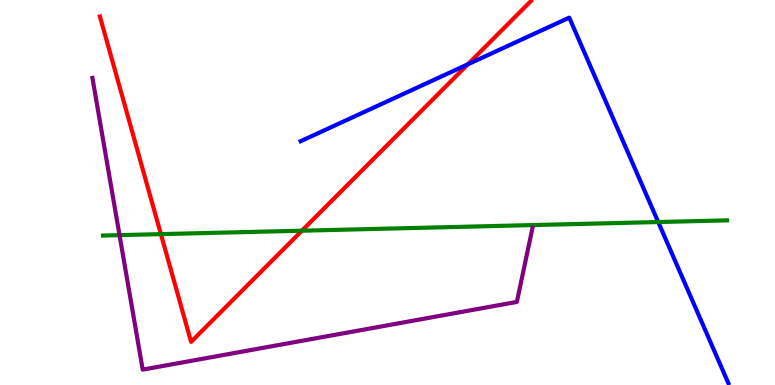[{'lines': ['blue', 'red'], 'intersections': [{'x': 6.04, 'y': 8.33}]}, {'lines': ['green', 'red'], 'intersections': [{'x': 2.08, 'y': 3.92}, {'x': 3.9, 'y': 4.01}]}, {'lines': ['purple', 'red'], 'intersections': []}, {'lines': ['blue', 'green'], 'intersections': [{'x': 8.49, 'y': 4.23}]}, {'lines': ['blue', 'purple'], 'intersections': []}, {'lines': ['green', 'purple'], 'intersections': [{'x': 1.54, 'y': 3.89}]}]